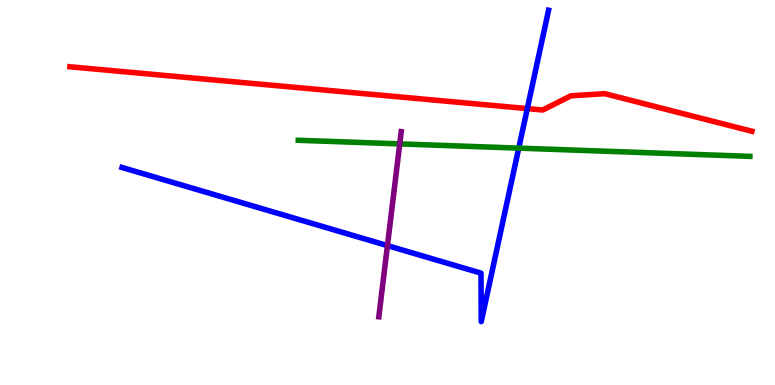[{'lines': ['blue', 'red'], 'intersections': [{'x': 6.8, 'y': 7.18}]}, {'lines': ['green', 'red'], 'intersections': []}, {'lines': ['purple', 'red'], 'intersections': []}, {'lines': ['blue', 'green'], 'intersections': [{'x': 6.69, 'y': 6.15}]}, {'lines': ['blue', 'purple'], 'intersections': [{'x': 5.0, 'y': 3.62}]}, {'lines': ['green', 'purple'], 'intersections': [{'x': 5.16, 'y': 6.26}]}]